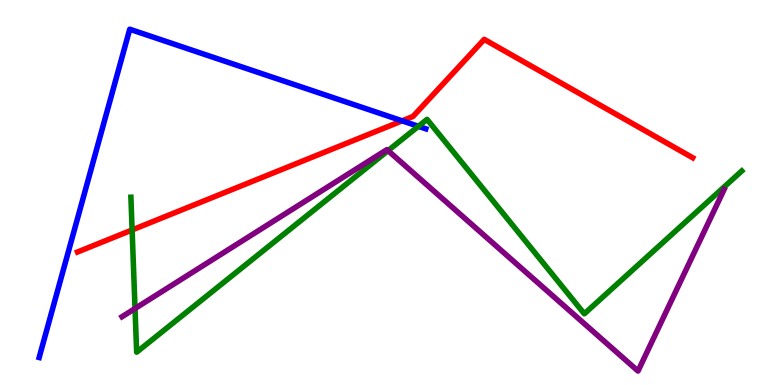[{'lines': ['blue', 'red'], 'intersections': [{'x': 5.19, 'y': 6.86}]}, {'lines': ['green', 'red'], 'intersections': [{'x': 1.7, 'y': 4.03}]}, {'lines': ['purple', 'red'], 'intersections': []}, {'lines': ['blue', 'green'], 'intersections': [{'x': 5.4, 'y': 6.72}]}, {'lines': ['blue', 'purple'], 'intersections': []}, {'lines': ['green', 'purple'], 'intersections': [{'x': 1.74, 'y': 1.99}, {'x': 5.01, 'y': 6.09}]}]